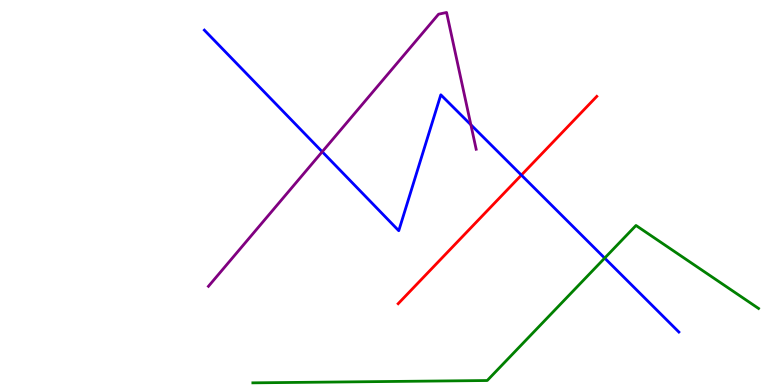[{'lines': ['blue', 'red'], 'intersections': [{'x': 6.73, 'y': 5.45}]}, {'lines': ['green', 'red'], 'intersections': []}, {'lines': ['purple', 'red'], 'intersections': []}, {'lines': ['blue', 'green'], 'intersections': [{'x': 7.8, 'y': 3.3}]}, {'lines': ['blue', 'purple'], 'intersections': [{'x': 4.16, 'y': 6.06}, {'x': 6.08, 'y': 6.76}]}, {'lines': ['green', 'purple'], 'intersections': []}]